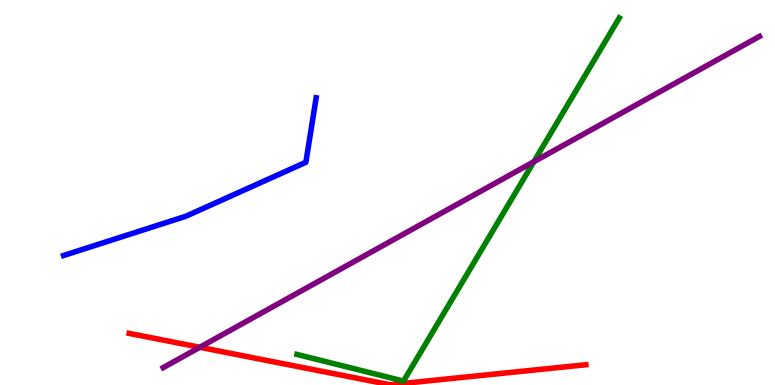[{'lines': ['blue', 'red'], 'intersections': []}, {'lines': ['green', 'red'], 'intersections': []}, {'lines': ['purple', 'red'], 'intersections': [{'x': 2.58, 'y': 0.98}]}, {'lines': ['blue', 'green'], 'intersections': []}, {'lines': ['blue', 'purple'], 'intersections': []}, {'lines': ['green', 'purple'], 'intersections': [{'x': 6.89, 'y': 5.8}]}]